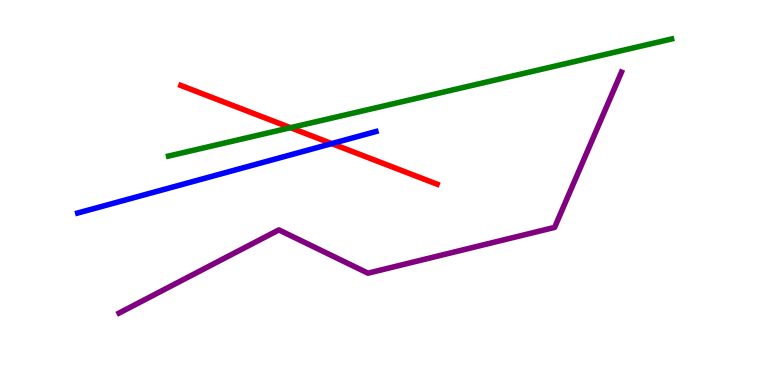[{'lines': ['blue', 'red'], 'intersections': [{'x': 4.28, 'y': 6.27}]}, {'lines': ['green', 'red'], 'intersections': [{'x': 3.75, 'y': 6.68}]}, {'lines': ['purple', 'red'], 'intersections': []}, {'lines': ['blue', 'green'], 'intersections': []}, {'lines': ['blue', 'purple'], 'intersections': []}, {'lines': ['green', 'purple'], 'intersections': []}]